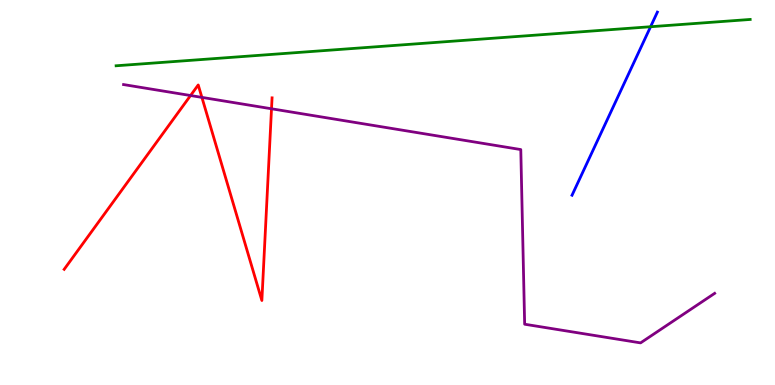[{'lines': ['blue', 'red'], 'intersections': []}, {'lines': ['green', 'red'], 'intersections': []}, {'lines': ['purple', 'red'], 'intersections': [{'x': 2.46, 'y': 7.52}, {'x': 2.61, 'y': 7.47}, {'x': 3.5, 'y': 7.17}]}, {'lines': ['blue', 'green'], 'intersections': [{'x': 8.39, 'y': 9.31}]}, {'lines': ['blue', 'purple'], 'intersections': []}, {'lines': ['green', 'purple'], 'intersections': []}]